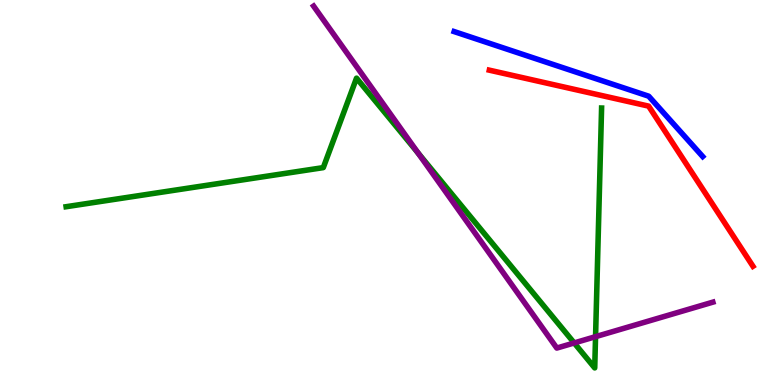[{'lines': ['blue', 'red'], 'intersections': []}, {'lines': ['green', 'red'], 'intersections': []}, {'lines': ['purple', 'red'], 'intersections': []}, {'lines': ['blue', 'green'], 'intersections': []}, {'lines': ['blue', 'purple'], 'intersections': []}, {'lines': ['green', 'purple'], 'intersections': [{'x': 5.4, 'y': 6.02}, {'x': 7.41, 'y': 1.09}, {'x': 7.68, 'y': 1.26}]}]